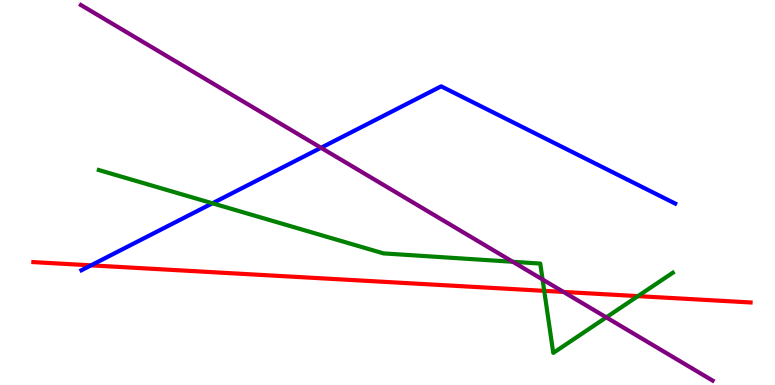[{'lines': ['blue', 'red'], 'intersections': [{'x': 1.17, 'y': 3.11}]}, {'lines': ['green', 'red'], 'intersections': [{'x': 7.02, 'y': 2.45}, {'x': 8.23, 'y': 2.31}]}, {'lines': ['purple', 'red'], 'intersections': [{'x': 7.27, 'y': 2.42}]}, {'lines': ['blue', 'green'], 'intersections': [{'x': 2.74, 'y': 4.72}]}, {'lines': ['blue', 'purple'], 'intersections': [{'x': 4.14, 'y': 6.16}]}, {'lines': ['green', 'purple'], 'intersections': [{'x': 6.62, 'y': 3.2}, {'x': 7.0, 'y': 2.74}, {'x': 7.82, 'y': 1.76}]}]